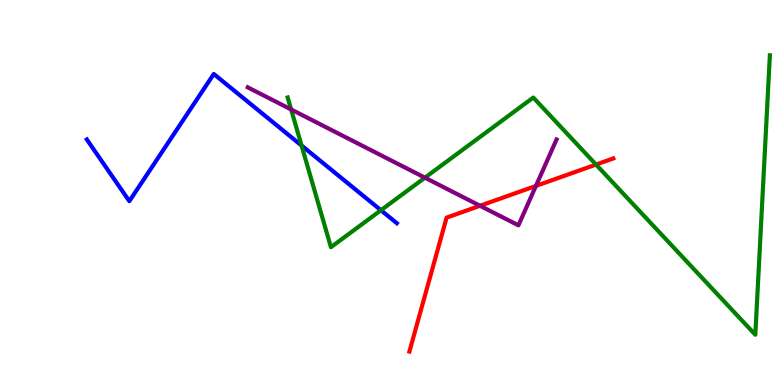[{'lines': ['blue', 'red'], 'intersections': []}, {'lines': ['green', 'red'], 'intersections': [{'x': 7.69, 'y': 5.73}]}, {'lines': ['purple', 'red'], 'intersections': [{'x': 6.19, 'y': 4.66}, {'x': 6.92, 'y': 5.17}]}, {'lines': ['blue', 'green'], 'intersections': [{'x': 3.89, 'y': 6.22}, {'x': 4.92, 'y': 4.54}]}, {'lines': ['blue', 'purple'], 'intersections': []}, {'lines': ['green', 'purple'], 'intersections': [{'x': 3.76, 'y': 7.16}, {'x': 5.48, 'y': 5.39}]}]